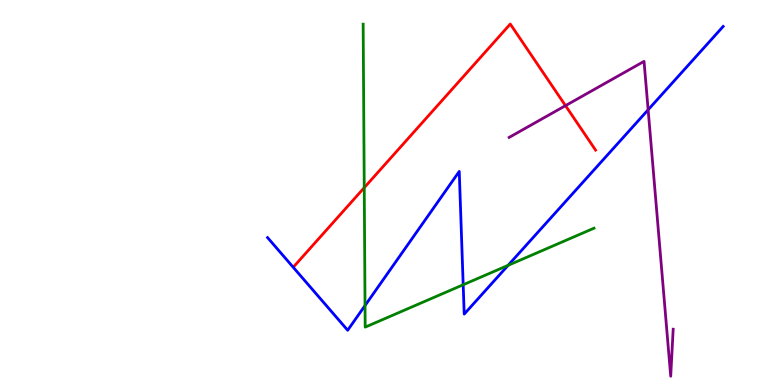[{'lines': ['blue', 'red'], 'intersections': []}, {'lines': ['green', 'red'], 'intersections': [{'x': 4.7, 'y': 5.13}]}, {'lines': ['purple', 'red'], 'intersections': [{'x': 7.3, 'y': 7.26}]}, {'lines': ['blue', 'green'], 'intersections': [{'x': 4.71, 'y': 2.06}, {'x': 5.98, 'y': 2.6}, {'x': 6.56, 'y': 3.11}]}, {'lines': ['blue', 'purple'], 'intersections': [{'x': 8.36, 'y': 7.15}]}, {'lines': ['green', 'purple'], 'intersections': []}]